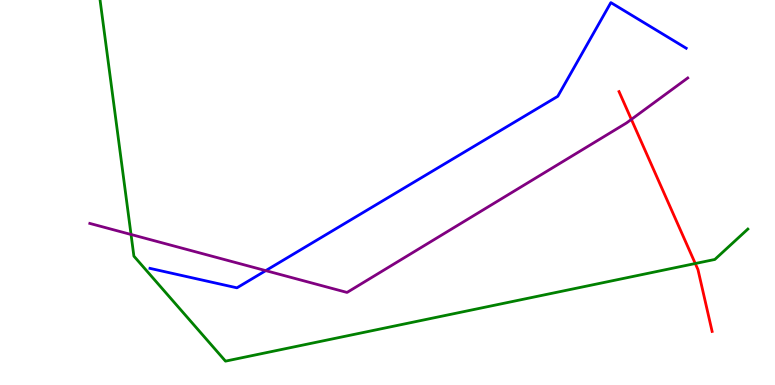[{'lines': ['blue', 'red'], 'intersections': []}, {'lines': ['green', 'red'], 'intersections': [{'x': 8.97, 'y': 3.16}]}, {'lines': ['purple', 'red'], 'intersections': [{'x': 8.15, 'y': 6.9}]}, {'lines': ['blue', 'green'], 'intersections': []}, {'lines': ['blue', 'purple'], 'intersections': [{'x': 3.43, 'y': 2.97}]}, {'lines': ['green', 'purple'], 'intersections': [{'x': 1.69, 'y': 3.91}]}]